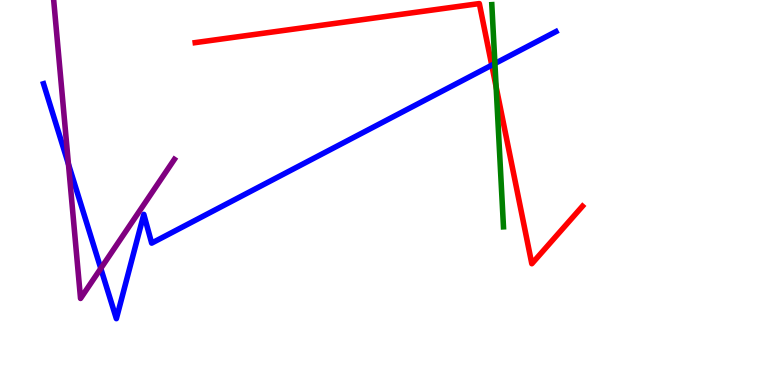[{'lines': ['blue', 'red'], 'intersections': [{'x': 6.35, 'y': 8.31}]}, {'lines': ['green', 'red'], 'intersections': [{'x': 6.4, 'y': 7.74}]}, {'lines': ['purple', 'red'], 'intersections': []}, {'lines': ['blue', 'green'], 'intersections': [{'x': 6.39, 'y': 8.35}]}, {'lines': ['blue', 'purple'], 'intersections': [{'x': 0.883, 'y': 5.74}, {'x': 1.3, 'y': 3.03}]}, {'lines': ['green', 'purple'], 'intersections': []}]